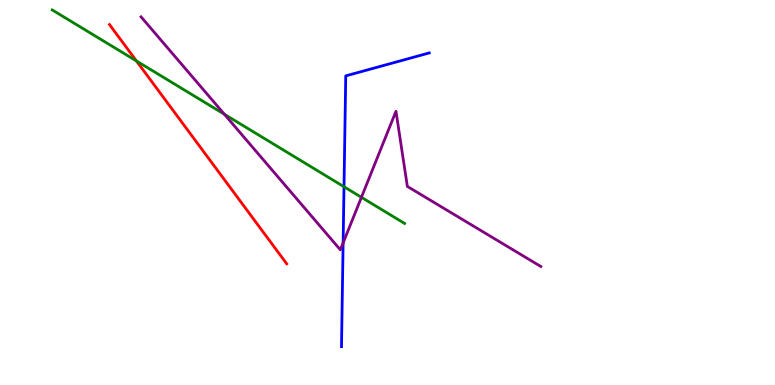[{'lines': ['blue', 'red'], 'intersections': []}, {'lines': ['green', 'red'], 'intersections': [{'x': 1.76, 'y': 8.42}]}, {'lines': ['purple', 'red'], 'intersections': []}, {'lines': ['blue', 'green'], 'intersections': [{'x': 4.44, 'y': 5.15}]}, {'lines': ['blue', 'purple'], 'intersections': [{'x': 4.43, 'y': 3.69}]}, {'lines': ['green', 'purple'], 'intersections': [{'x': 2.9, 'y': 7.03}, {'x': 4.66, 'y': 4.88}]}]